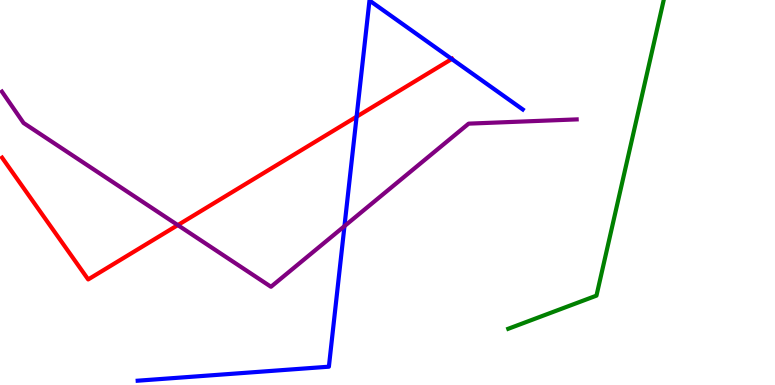[{'lines': ['blue', 'red'], 'intersections': [{'x': 4.6, 'y': 6.97}, {'x': 5.83, 'y': 8.47}]}, {'lines': ['green', 'red'], 'intersections': []}, {'lines': ['purple', 'red'], 'intersections': [{'x': 2.29, 'y': 4.15}]}, {'lines': ['blue', 'green'], 'intersections': []}, {'lines': ['blue', 'purple'], 'intersections': [{'x': 4.44, 'y': 4.13}]}, {'lines': ['green', 'purple'], 'intersections': []}]